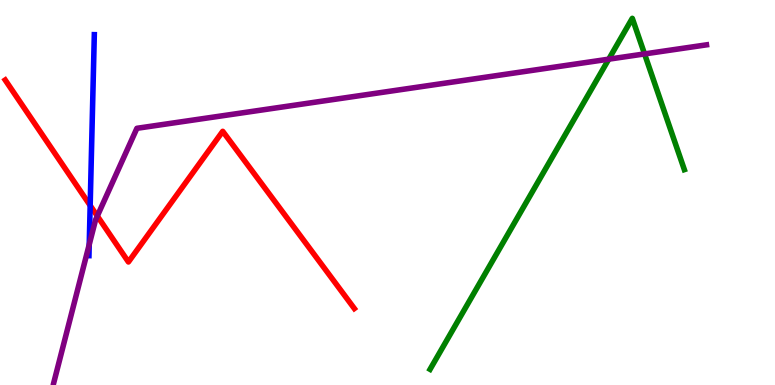[{'lines': ['blue', 'red'], 'intersections': [{'x': 1.16, 'y': 4.66}]}, {'lines': ['green', 'red'], 'intersections': []}, {'lines': ['purple', 'red'], 'intersections': [{'x': 1.26, 'y': 4.39}]}, {'lines': ['blue', 'green'], 'intersections': []}, {'lines': ['blue', 'purple'], 'intersections': [{'x': 1.15, 'y': 3.65}]}, {'lines': ['green', 'purple'], 'intersections': [{'x': 7.85, 'y': 8.46}, {'x': 8.32, 'y': 8.6}]}]